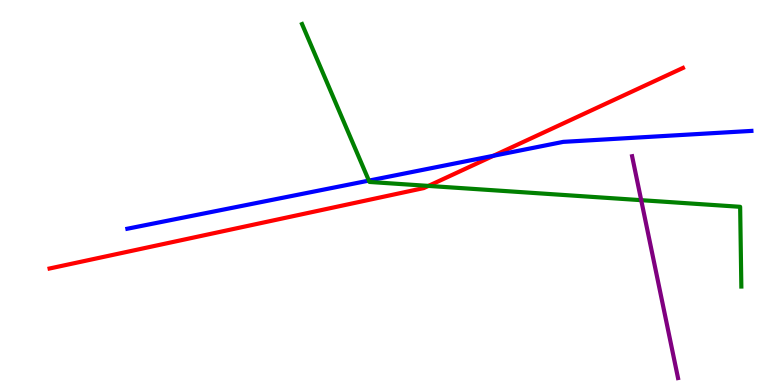[{'lines': ['blue', 'red'], 'intersections': [{'x': 6.37, 'y': 5.95}]}, {'lines': ['green', 'red'], 'intersections': [{'x': 5.53, 'y': 5.17}]}, {'lines': ['purple', 'red'], 'intersections': []}, {'lines': ['blue', 'green'], 'intersections': [{'x': 4.76, 'y': 5.31}]}, {'lines': ['blue', 'purple'], 'intersections': []}, {'lines': ['green', 'purple'], 'intersections': [{'x': 8.27, 'y': 4.8}]}]